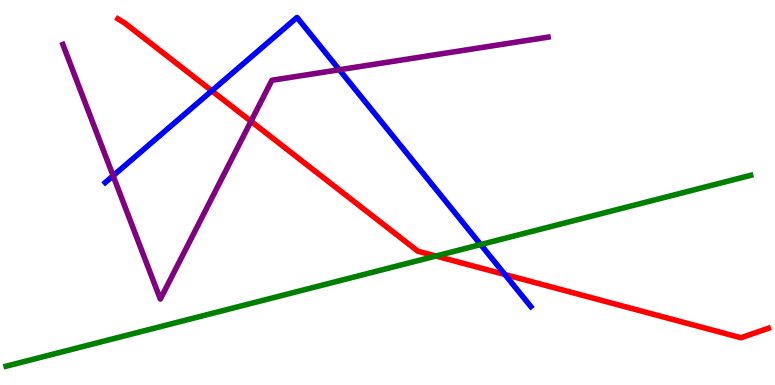[{'lines': ['blue', 'red'], 'intersections': [{'x': 2.73, 'y': 7.64}, {'x': 6.51, 'y': 2.87}]}, {'lines': ['green', 'red'], 'intersections': [{'x': 5.62, 'y': 3.35}]}, {'lines': ['purple', 'red'], 'intersections': [{'x': 3.24, 'y': 6.85}]}, {'lines': ['blue', 'green'], 'intersections': [{'x': 6.2, 'y': 3.65}]}, {'lines': ['blue', 'purple'], 'intersections': [{'x': 1.46, 'y': 5.43}, {'x': 4.38, 'y': 8.19}]}, {'lines': ['green', 'purple'], 'intersections': []}]